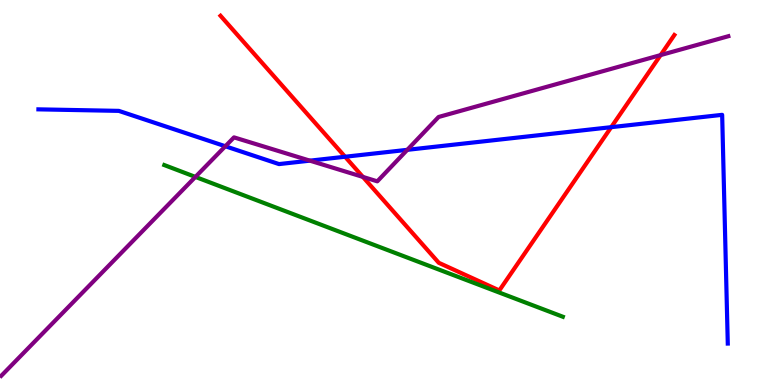[{'lines': ['blue', 'red'], 'intersections': [{'x': 4.45, 'y': 5.93}, {'x': 7.89, 'y': 6.7}]}, {'lines': ['green', 'red'], 'intersections': []}, {'lines': ['purple', 'red'], 'intersections': [{'x': 4.68, 'y': 5.4}, {'x': 8.52, 'y': 8.57}]}, {'lines': ['blue', 'green'], 'intersections': []}, {'lines': ['blue', 'purple'], 'intersections': [{'x': 2.91, 'y': 6.2}, {'x': 4.0, 'y': 5.83}, {'x': 5.26, 'y': 6.11}]}, {'lines': ['green', 'purple'], 'intersections': [{'x': 2.52, 'y': 5.4}]}]